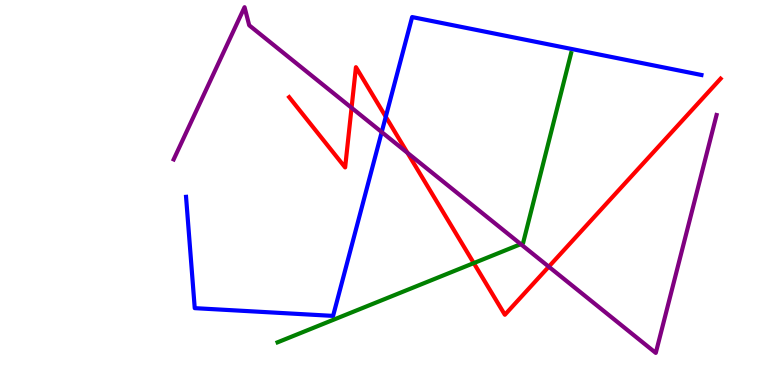[{'lines': ['blue', 'red'], 'intersections': [{'x': 4.98, 'y': 6.97}]}, {'lines': ['green', 'red'], 'intersections': [{'x': 6.11, 'y': 3.17}]}, {'lines': ['purple', 'red'], 'intersections': [{'x': 4.54, 'y': 7.2}, {'x': 5.26, 'y': 6.03}, {'x': 7.08, 'y': 3.07}]}, {'lines': ['blue', 'green'], 'intersections': []}, {'lines': ['blue', 'purple'], 'intersections': [{'x': 4.93, 'y': 6.57}]}, {'lines': ['green', 'purple'], 'intersections': [{'x': 6.72, 'y': 3.66}]}]